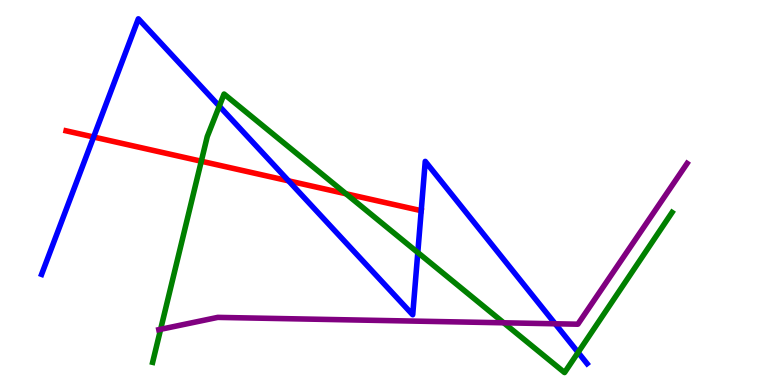[{'lines': ['blue', 'red'], 'intersections': [{'x': 1.21, 'y': 6.44}, {'x': 3.72, 'y': 5.3}]}, {'lines': ['green', 'red'], 'intersections': [{'x': 2.6, 'y': 5.81}, {'x': 4.46, 'y': 4.97}]}, {'lines': ['purple', 'red'], 'intersections': []}, {'lines': ['blue', 'green'], 'intersections': [{'x': 2.83, 'y': 7.24}, {'x': 5.39, 'y': 3.44}, {'x': 7.46, 'y': 0.846}]}, {'lines': ['blue', 'purple'], 'intersections': [{'x': 7.16, 'y': 1.59}]}, {'lines': ['green', 'purple'], 'intersections': [{'x': 2.07, 'y': 1.45}, {'x': 6.5, 'y': 1.62}]}]